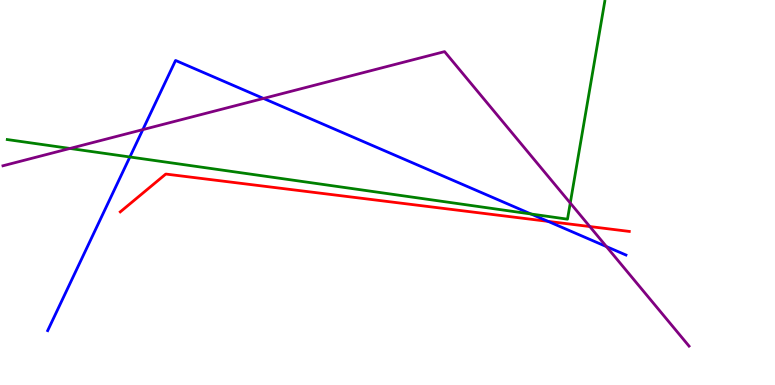[{'lines': ['blue', 'red'], 'intersections': [{'x': 7.07, 'y': 4.25}]}, {'lines': ['green', 'red'], 'intersections': []}, {'lines': ['purple', 'red'], 'intersections': [{'x': 7.61, 'y': 4.12}]}, {'lines': ['blue', 'green'], 'intersections': [{'x': 1.68, 'y': 5.92}, {'x': 6.85, 'y': 4.44}]}, {'lines': ['blue', 'purple'], 'intersections': [{'x': 1.84, 'y': 6.63}, {'x': 3.4, 'y': 7.44}, {'x': 7.82, 'y': 3.6}]}, {'lines': ['green', 'purple'], 'intersections': [{'x': 0.903, 'y': 6.14}, {'x': 7.36, 'y': 4.73}]}]